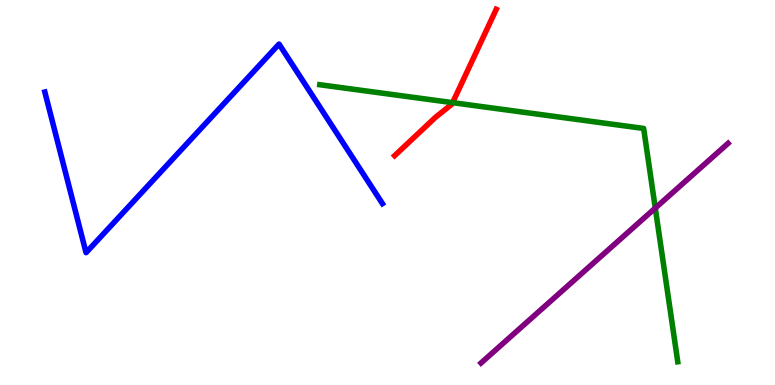[{'lines': ['blue', 'red'], 'intersections': []}, {'lines': ['green', 'red'], 'intersections': [{'x': 5.84, 'y': 7.33}]}, {'lines': ['purple', 'red'], 'intersections': []}, {'lines': ['blue', 'green'], 'intersections': []}, {'lines': ['blue', 'purple'], 'intersections': []}, {'lines': ['green', 'purple'], 'intersections': [{'x': 8.46, 'y': 4.6}]}]